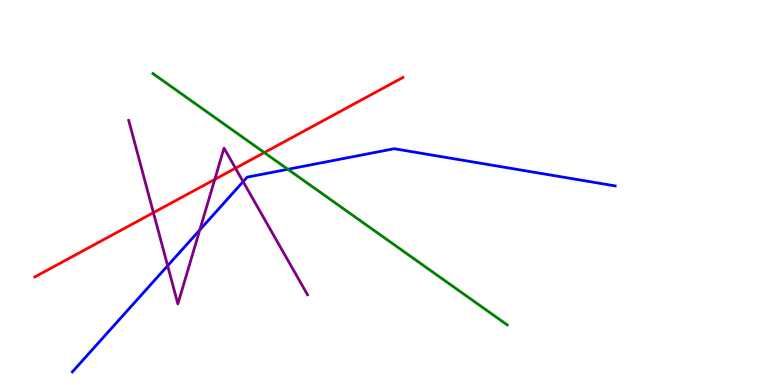[{'lines': ['blue', 'red'], 'intersections': []}, {'lines': ['green', 'red'], 'intersections': [{'x': 3.41, 'y': 6.04}]}, {'lines': ['purple', 'red'], 'intersections': [{'x': 1.98, 'y': 4.48}, {'x': 2.77, 'y': 5.34}, {'x': 3.04, 'y': 5.63}]}, {'lines': ['blue', 'green'], 'intersections': [{'x': 3.71, 'y': 5.6}]}, {'lines': ['blue', 'purple'], 'intersections': [{'x': 2.16, 'y': 3.1}, {'x': 2.58, 'y': 4.03}, {'x': 3.14, 'y': 5.28}]}, {'lines': ['green', 'purple'], 'intersections': []}]